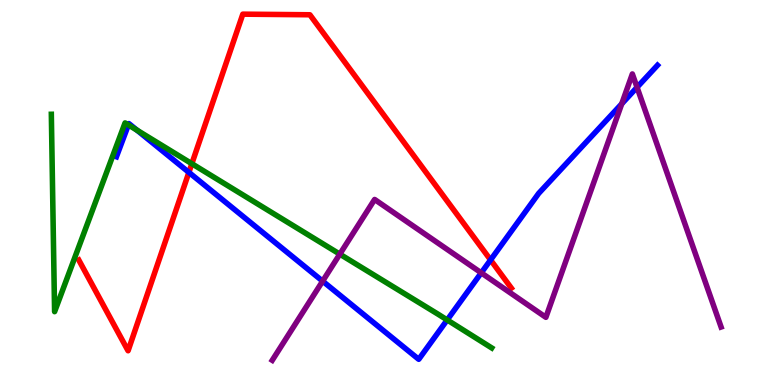[{'lines': ['blue', 'red'], 'intersections': [{'x': 2.44, 'y': 5.52}, {'x': 6.33, 'y': 3.25}]}, {'lines': ['green', 'red'], 'intersections': [{'x': 2.48, 'y': 5.75}]}, {'lines': ['purple', 'red'], 'intersections': []}, {'lines': ['blue', 'green'], 'intersections': [{'x': 1.66, 'y': 6.76}, {'x': 1.77, 'y': 6.62}, {'x': 5.77, 'y': 1.69}]}, {'lines': ['blue', 'purple'], 'intersections': [{'x': 4.16, 'y': 2.7}, {'x': 6.21, 'y': 2.91}, {'x': 8.02, 'y': 7.3}, {'x': 8.22, 'y': 7.73}]}, {'lines': ['green', 'purple'], 'intersections': [{'x': 4.38, 'y': 3.4}]}]